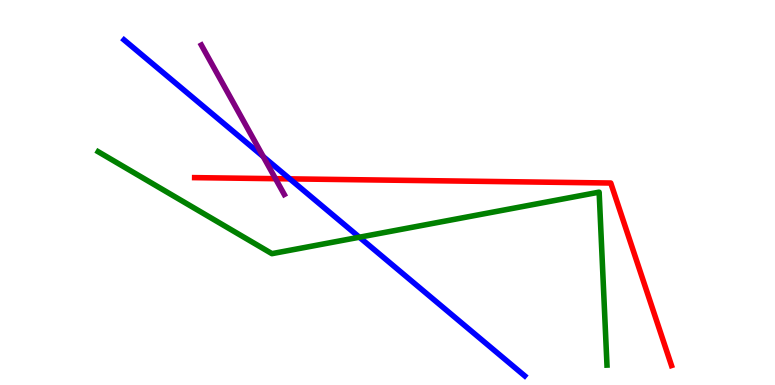[{'lines': ['blue', 'red'], 'intersections': [{'x': 3.74, 'y': 5.35}]}, {'lines': ['green', 'red'], 'intersections': []}, {'lines': ['purple', 'red'], 'intersections': [{'x': 3.55, 'y': 5.36}]}, {'lines': ['blue', 'green'], 'intersections': [{'x': 4.64, 'y': 3.84}]}, {'lines': ['blue', 'purple'], 'intersections': [{'x': 3.4, 'y': 5.93}]}, {'lines': ['green', 'purple'], 'intersections': []}]